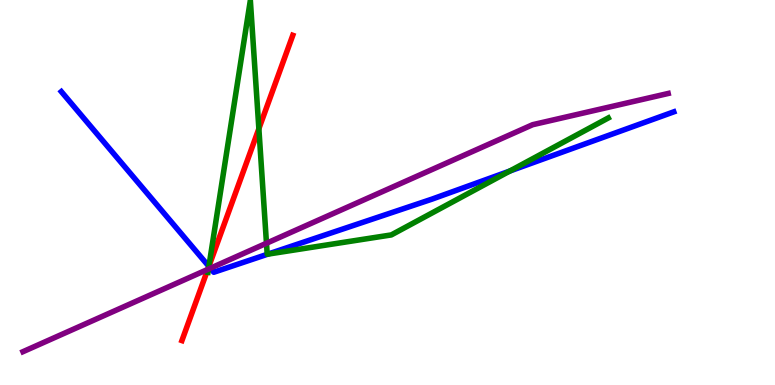[{'lines': ['blue', 'red'], 'intersections': [{'x': 2.7, 'y': 3.08}]}, {'lines': ['green', 'red'], 'intersections': [{'x': 2.7, 'y': 3.08}, {'x': 3.34, 'y': 6.66}]}, {'lines': ['purple', 'red'], 'intersections': [{'x': 2.68, 'y': 3.0}]}, {'lines': ['blue', 'green'], 'intersections': [{'x': 2.7, 'y': 3.08}, {'x': 3.46, 'y': 3.4}, {'x': 6.58, 'y': 5.56}]}, {'lines': ['blue', 'purple'], 'intersections': [{'x': 2.71, 'y': 3.03}]}, {'lines': ['green', 'purple'], 'intersections': [{'x': 2.69, 'y': 3.01}, {'x': 3.44, 'y': 3.68}]}]